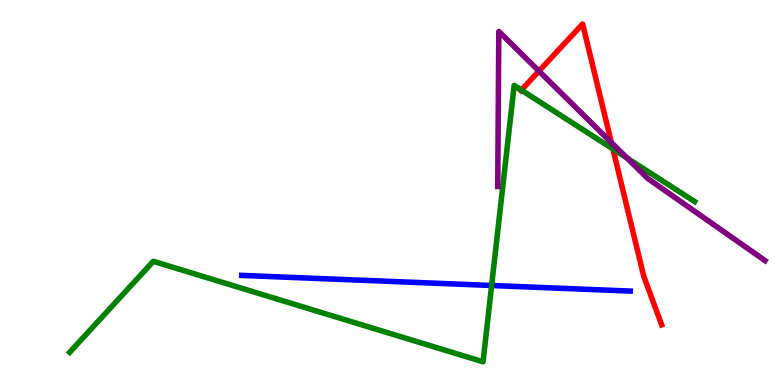[{'lines': ['blue', 'red'], 'intersections': []}, {'lines': ['green', 'red'], 'intersections': [{'x': 6.73, 'y': 7.66}, {'x': 7.91, 'y': 6.13}]}, {'lines': ['purple', 'red'], 'intersections': [{'x': 6.95, 'y': 8.15}, {'x': 7.89, 'y': 6.3}]}, {'lines': ['blue', 'green'], 'intersections': [{'x': 6.34, 'y': 2.58}]}, {'lines': ['blue', 'purple'], 'intersections': []}, {'lines': ['green', 'purple'], 'intersections': [{'x': 8.09, 'y': 5.89}]}]